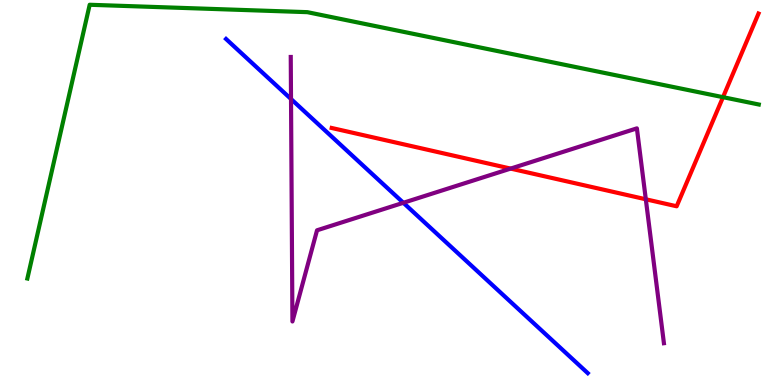[{'lines': ['blue', 'red'], 'intersections': []}, {'lines': ['green', 'red'], 'intersections': [{'x': 9.33, 'y': 7.48}]}, {'lines': ['purple', 'red'], 'intersections': [{'x': 6.59, 'y': 5.62}, {'x': 8.33, 'y': 4.82}]}, {'lines': ['blue', 'green'], 'intersections': []}, {'lines': ['blue', 'purple'], 'intersections': [{'x': 3.76, 'y': 7.43}, {'x': 5.2, 'y': 4.73}]}, {'lines': ['green', 'purple'], 'intersections': []}]